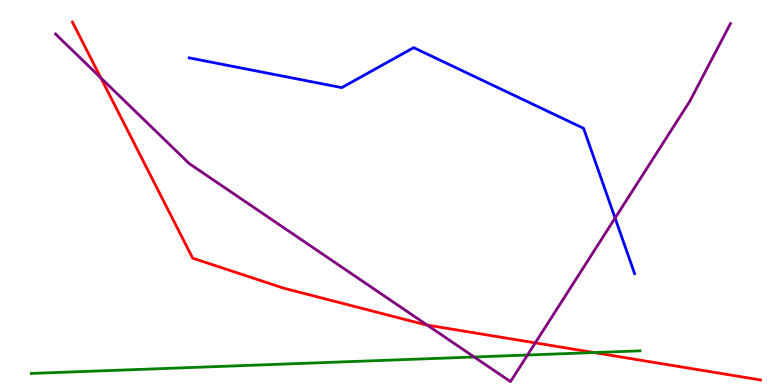[{'lines': ['blue', 'red'], 'intersections': []}, {'lines': ['green', 'red'], 'intersections': [{'x': 7.67, 'y': 0.843}]}, {'lines': ['purple', 'red'], 'intersections': [{'x': 1.3, 'y': 7.98}, {'x': 5.51, 'y': 1.56}, {'x': 6.91, 'y': 1.09}]}, {'lines': ['blue', 'green'], 'intersections': []}, {'lines': ['blue', 'purple'], 'intersections': [{'x': 7.94, 'y': 4.34}]}, {'lines': ['green', 'purple'], 'intersections': [{'x': 6.12, 'y': 0.727}, {'x': 6.81, 'y': 0.779}]}]